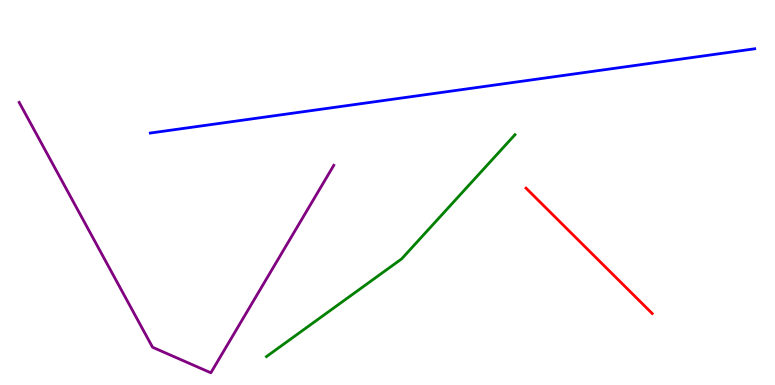[{'lines': ['blue', 'red'], 'intersections': []}, {'lines': ['green', 'red'], 'intersections': []}, {'lines': ['purple', 'red'], 'intersections': []}, {'lines': ['blue', 'green'], 'intersections': []}, {'lines': ['blue', 'purple'], 'intersections': []}, {'lines': ['green', 'purple'], 'intersections': []}]